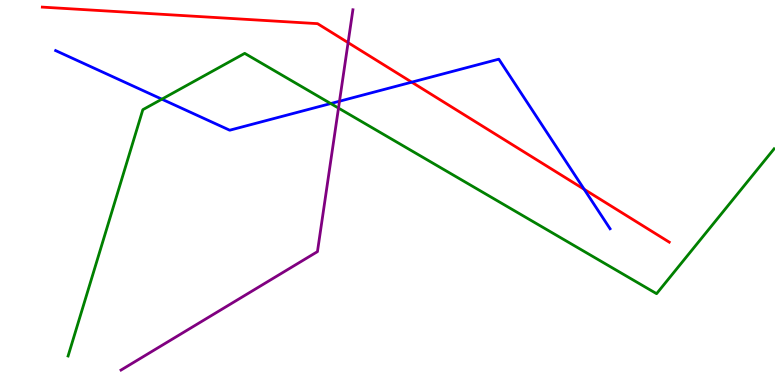[{'lines': ['blue', 'red'], 'intersections': [{'x': 5.31, 'y': 7.87}, {'x': 7.54, 'y': 5.08}]}, {'lines': ['green', 'red'], 'intersections': []}, {'lines': ['purple', 'red'], 'intersections': [{'x': 4.49, 'y': 8.89}]}, {'lines': ['blue', 'green'], 'intersections': [{'x': 2.09, 'y': 7.42}, {'x': 4.27, 'y': 7.31}]}, {'lines': ['blue', 'purple'], 'intersections': [{'x': 4.38, 'y': 7.37}]}, {'lines': ['green', 'purple'], 'intersections': [{'x': 4.37, 'y': 7.19}]}]